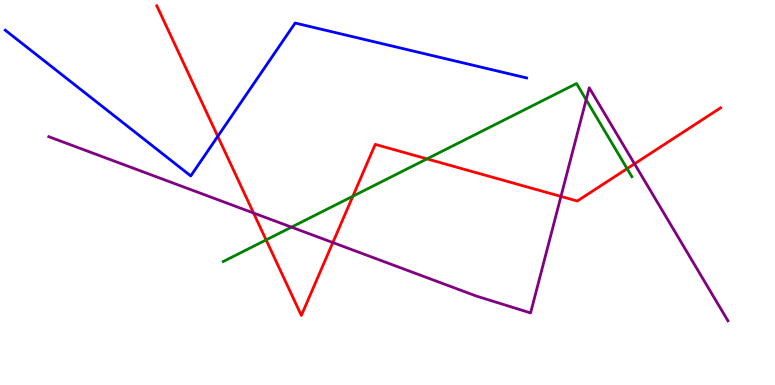[{'lines': ['blue', 'red'], 'intersections': [{'x': 2.81, 'y': 6.46}]}, {'lines': ['green', 'red'], 'intersections': [{'x': 3.43, 'y': 3.77}, {'x': 4.55, 'y': 4.9}, {'x': 5.51, 'y': 5.87}, {'x': 8.09, 'y': 5.62}]}, {'lines': ['purple', 'red'], 'intersections': [{'x': 3.27, 'y': 4.47}, {'x': 4.29, 'y': 3.7}, {'x': 7.24, 'y': 4.9}, {'x': 8.19, 'y': 5.74}]}, {'lines': ['blue', 'green'], 'intersections': []}, {'lines': ['blue', 'purple'], 'intersections': []}, {'lines': ['green', 'purple'], 'intersections': [{'x': 3.76, 'y': 4.1}, {'x': 7.56, 'y': 7.41}]}]